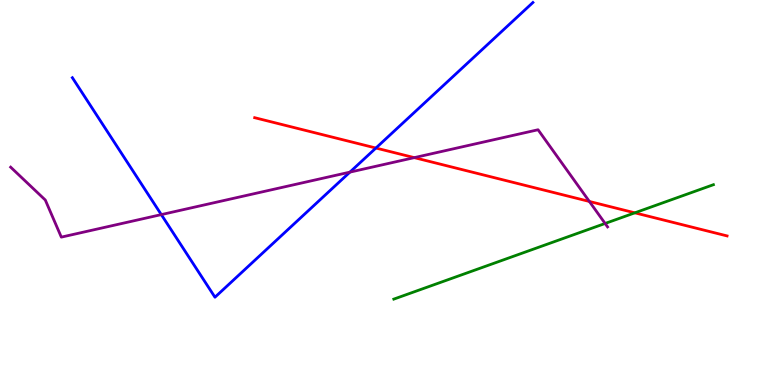[{'lines': ['blue', 'red'], 'intersections': [{'x': 4.85, 'y': 6.15}]}, {'lines': ['green', 'red'], 'intersections': [{'x': 8.19, 'y': 4.47}]}, {'lines': ['purple', 'red'], 'intersections': [{'x': 5.35, 'y': 5.91}, {'x': 7.6, 'y': 4.77}]}, {'lines': ['blue', 'green'], 'intersections': []}, {'lines': ['blue', 'purple'], 'intersections': [{'x': 2.08, 'y': 4.43}, {'x': 4.52, 'y': 5.53}]}, {'lines': ['green', 'purple'], 'intersections': [{'x': 7.81, 'y': 4.2}]}]